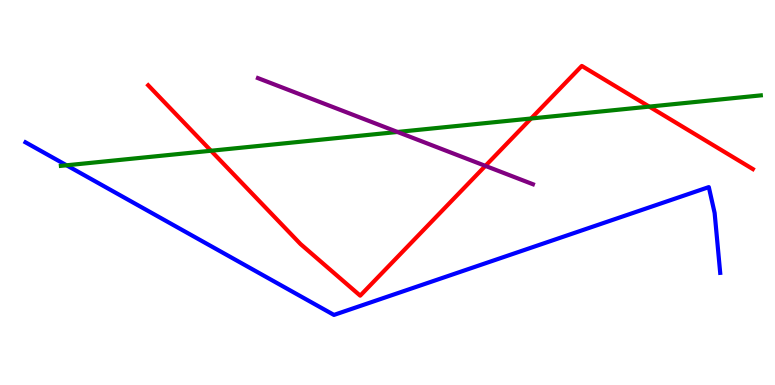[{'lines': ['blue', 'red'], 'intersections': []}, {'lines': ['green', 'red'], 'intersections': [{'x': 2.72, 'y': 6.08}, {'x': 6.85, 'y': 6.92}, {'x': 8.38, 'y': 7.23}]}, {'lines': ['purple', 'red'], 'intersections': [{'x': 6.26, 'y': 5.69}]}, {'lines': ['blue', 'green'], 'intersections': [{'x': 0.859, 'y': 5.71}]}, {'lines': ['blue', 'purple'], 'intersections': []}, {'lines': ['green', 'purple'], 'intersections': [{'x': 5.13, 'y': 6.57}]}]